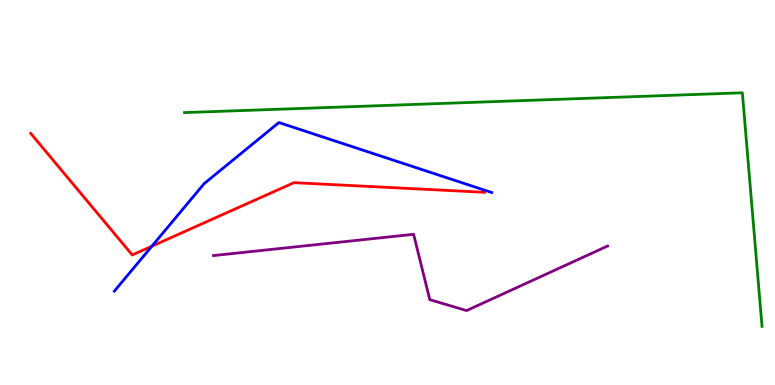[{'lines': ['blue', 'red'], 'intersections': [{'x': 1.96, 'y': 3.61}]}, {'lines': ['green', 'red'], 'intersections': []}, {'lines': ['purple', 'red'], 'intersections': []}, {'lines': ['blue', 'green'], 'intersections': []}, {'lines': ['blue', 'purple'], 'intersections': []}, {'lines': ['green', 'purple'], 'intersections': []}]